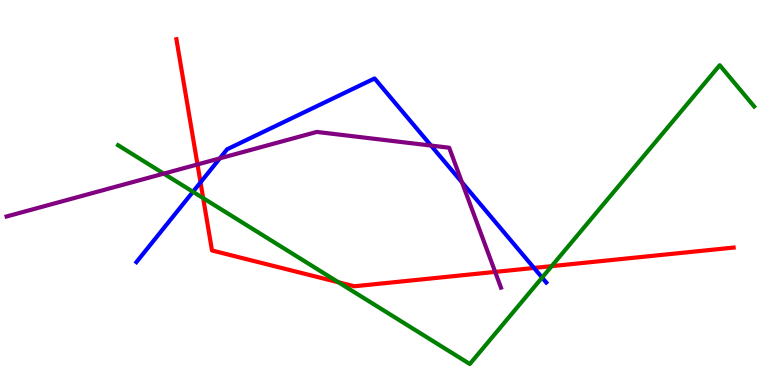[{'lines': ['blue', 'red'], 'intersections': [{'x': 2.59, 'y': 5.26}, {'x': 6.89, 'y': 3.04}]}, {'lines': ['green', 'red'], 'intersections': [{'x': 2.62, 'y': 4.85}, {'x': 4.37, 'y': 2.67}, {'x': 7.12, 'y': 3.09}]}, {'lines': ['purple', 'red'], 'intersections': [{'x': 2.55, 'y': 5.73}, {'x': 6.39, 'y': 2.94}]}, {'lines': ['blue', 'green'], 'intersections': [{'x': 2.49, 'y': 5.02}, {'x': 6.99, 'y': 2.79}]}, {'lines': ['blue', 'purple'], 'intersections': [{'x': 2.84, 'y': 5.89}, {'x': 5.56, 'y': 6.22}, {'x': 5.96, 'y': 5.26}]}, {'lines': ['green', 'purple'], 'intersections': [{'x': 2.11, 'y': 5.49}]}]